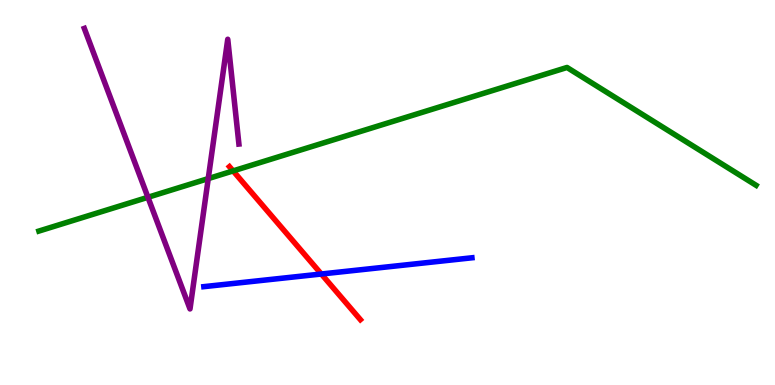[{'lines': ['blue', 'red'], 'intersections': [{'x': 4.15, 'y': 2.88}]}, {'lines': ['green', 'red'], 'intersections': [{'x': 3.01, 'y': 5.56}]}, {'lines': ['purple', 'red'], 'intersections': []}, {'lines': ['blue', 'green'], 'intersections': []}, {'lines': ['blue', 'purple'], 'intersections': []}, {'lines': ['green', 'purple'], 'intersections': [{'x': 1.91, 'y': 4.88}, {'x': 2.69, 'y': 5.36}]}]